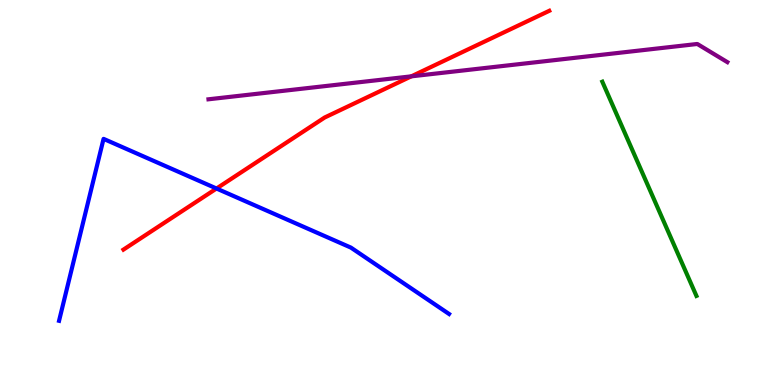[{'lines': ['blue', 'red'], 'intersections': [{'x': 2.79, 'y': 5.1}]}, {'lines': ['green', 'red'], 'intersections': []}, {'lines': ['purple', 'red'], 'intersections': [{'x': 5.31, 'y': 8.02}]}, {'lines': ['blue', 'green'], 'intersections': []}, {'lines': ['blue', 'purple'], 'intersections': []}, {'lines': ['green', 'purple'], 'intersections': []}]